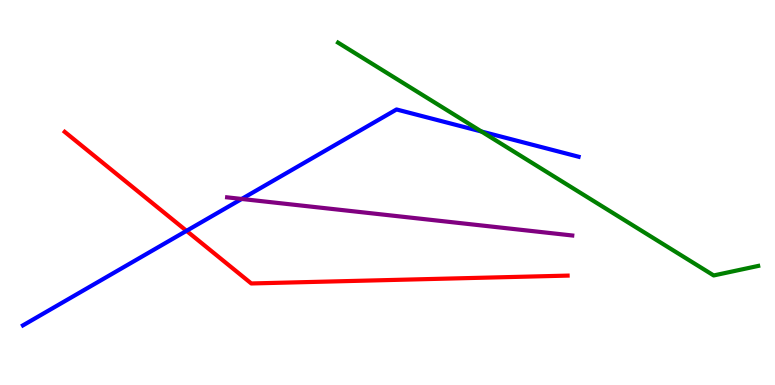[{'lines': ['blue', 'red'], 'intersections': [{'x': 2.41, 'y': 4.0}]}, {'lines': ['green', 'red'], 'intersections': []}, {'lines': ['purple', 'red'], 'intersections': []}, {'lines': ['blue', 'green'], 'intersections': [{'x': 6.21, 'y': 6.58}]}, {'lines': ['blue', 'purple'], 'intersections': [{'x': 3.12, 'y': 4.83}]}, {'lines': ['green', 'purple'], 'intersections': []}]